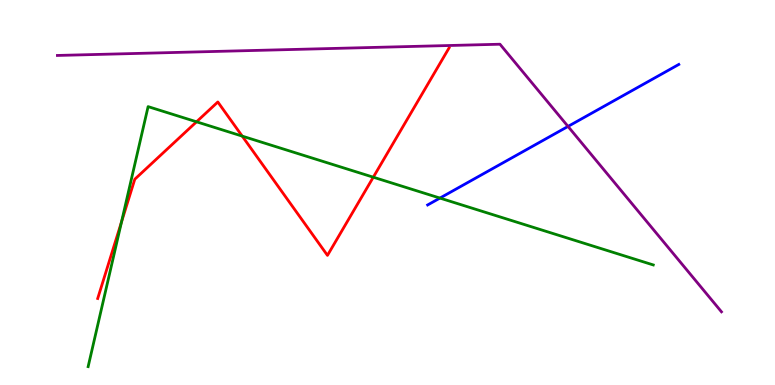[{'lines': ['blue', 'red'], 'intersections': []}, {'lines': ['green', 'red'], 'intersections': [{'x': 1.57, 'y': 4.24}, {'x': 2.54, 'y': 6.84}, {'x': 3.13, 'y': 6.46}, {'x': 4.82, 'y': 5.4}]}, {'lines': ['purple', 'red'], 'intersections': []}, {'lines': ['blue', 'green'], 'intersections': [{'x': 5.68, 'y': 4.86}]}, {'lines': ['blue', 'purple'], 'intersections': [{'x': 7.33, 'y': 6.72}]}, {'lines': ['green', 'purple'], 'intersections': []}]